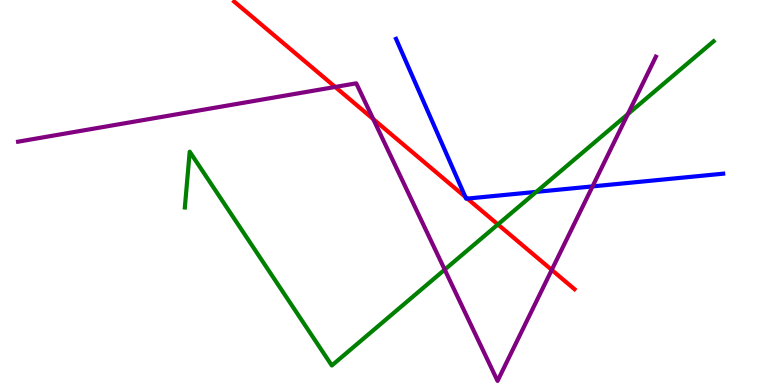[{'lines': ['blue', 'red'], 'intersections': [{'x': 6.0, 'y': 4.88}, {'x': 6.03, 'y': 4.84}]}, {'lines': ['green', 'red'], 'intersections': [{'x': 6.42, 'y': 4.17}]}, {'lines': ['purple', 'red'], 'intersections': [{'x': 4.33, 'y': 7.74}, {'x': 4.82, 'y': 6.91}, {'x': 7.12, 'y': 2.99}]}, {'lines': ['blue', 'green'], 'intersections': [{'x': 6.92, 'y': 5.02}]}, {'lines': ['blue', 'purple'], 'intersections': [{'x': 7.65, 'y': 5.16}]}, {'lines': ['green', 'purple'], 'intersections': [{'x': 5.74, 'y': 3.0}, {'x': 8.1, 'y': 7.04}]}]